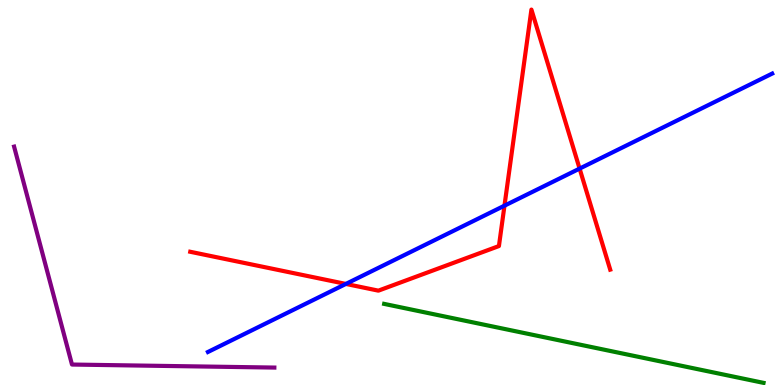[{'lines': ['blue', 'red'], 'intersections': [{'x': 4.46, 'y': 2.63}, {'x': 6.51, 'y': 4.66}, {'x': 7.48, 'y': 5.62}]}, {'lines': ['green', 'red'], 'intersections': []}, {'lines': ['purple', 'red'], 'intersections': []}, {'lines': ['blue', 'green'], 'intersections': []}, {'lines': ['blue', 'purple'], 'intersections': []}, {'lines': ['green', 'purple'], 'intersections': []}]